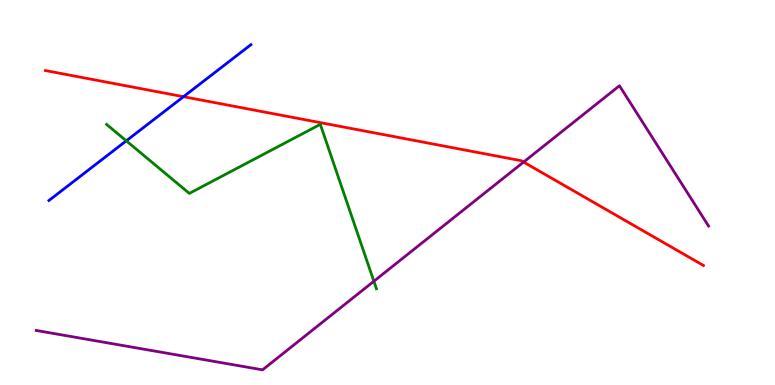[{'lines': ['blue', 'red'], 'intersections': [{'x': 2.37, 'y': 7.49}]}, {'lines': ['green', 'red'], 'intersections': []}, {'lines': ['purple', 'red'], 'intersections': [{'x': 6.76, 'y': 5.79}]}, {'lines': ['blue', 'green'], 'intersections': [{'x': 1.63, 'y': 6.34}]}, {'lines': ['blue', 'purple'], 'intersections': []}, {'lines': ['green', 'purple'], 'intersections': [{'x': 4.82, 'y': 2.7}]}]